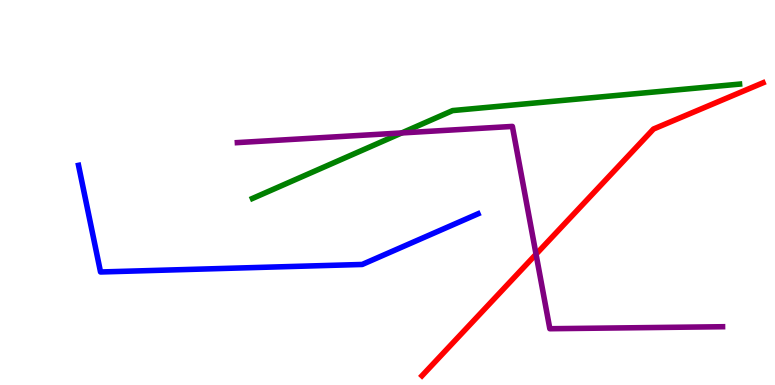[{'lines': ['blue', 'red'], 'intersections': []}, {'lines': ['green', 'red'], 'intersections': []}, {'lines': ['purple', 'red'], 'intersections': [{'x': 6.92, 'y': 3.4}]}, {'lines': ['blue', 'green'], 'intersections': []}, {'lines': ['blue', 'purple'], 'intersections': []}, {'lines': ['green', 'purple'], 'intersections': [{'x': 5.18, 'y': 6.55}]}]